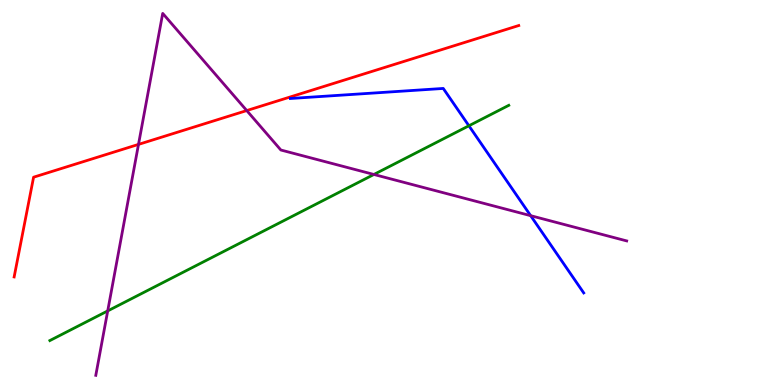[{'lines': ['blue', 'red'], 'intersections': []}, {'lines': ['green', 'red'], 'intersections': []}, {'lines': ['purple', 'red'], 'intersections': [{'x': 1.79, 'y': 6.25}, {'x': 3.18, 'y': 7.13}]}, {'lines': ['blue', 'green'], 'intersections': [{'x': 6.05, 'y': 6.73}]}, {'lines': ['blue', 'purple'], 'intersections': [{'x': 6.85, 'y': 4.4}]}, {'lines': ['green', 'purple'], 'intersections': [{'x': 1.39, 'y': 1.92}, {'x': 4.82, 'y': 5.47}]}]